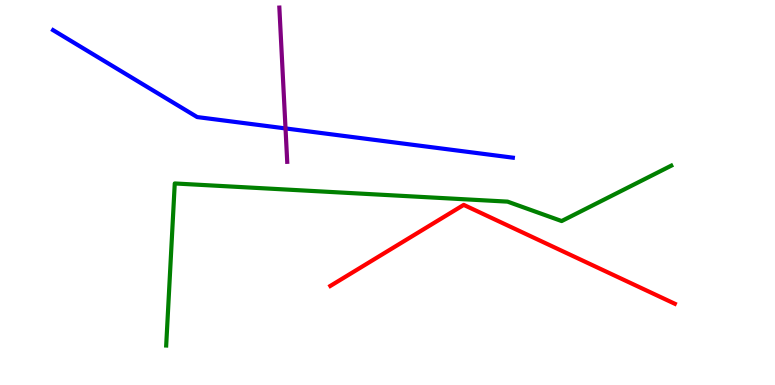[{'lines': ['blue', 'red'], 'intersections': []}, {'lines': ['green', 'red'], 'intersections': []}, {'lines': ['purple', 'red'], 'intersections': []}, {'lines': ['blue', 'green'], 'intersections': []}, {'lines': ['blue', 'purple'], 'intersections': [{'x': 3.68, 'y': 6.66}]}, {'lines': ['green', 'purple'], 'intersections': []}]